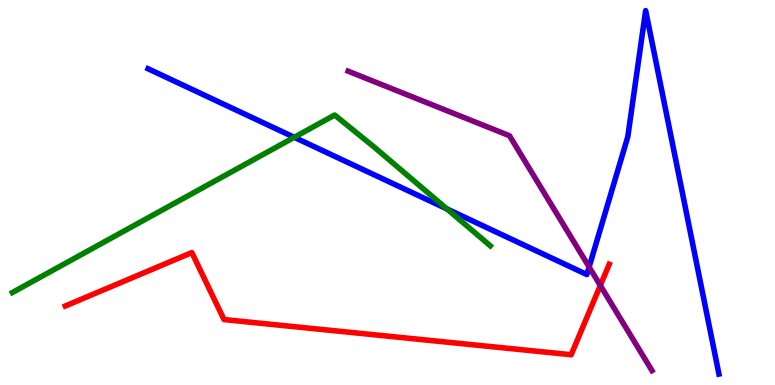[{'lines': ['blue', 'red'], 'intersections': []}, {'lines': ['green', 'red'], 'intersections': []}, {'lines': ['purple', 'red'], 'intersections': [{'x': 7.75, 'y': 2.59}]}, {'lines': ['blue', 'green'], 'intersections': [{'x': 3.8, 'y': 6.43}, {'x': 5.77, 'y': 4.57}]}, {'lines': ['blue', 'purple'], 'intersections': [{'x': 7.6, 'y': 3.07}]}, {'lines': ['green', 'purple'], 'intersections': []}]